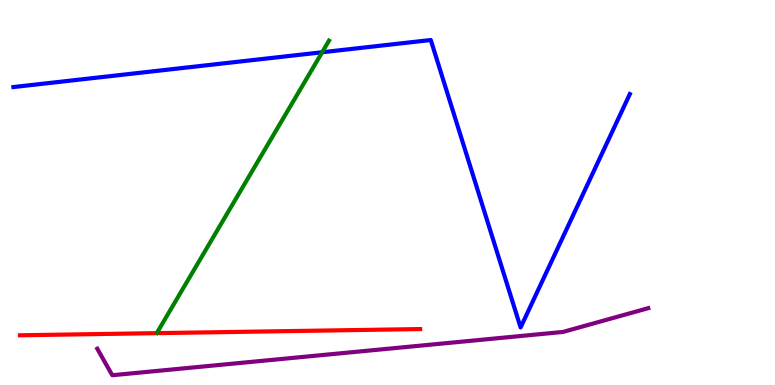[{'lines': ['blue', 'red'], 'intersections': []}, {'lines': ['green', 'red'], 'intersections': []}, {'lines': ['purple', 'red'], 'intersections': []}, {'lines': ['blue', 'green'], 'intersections': [{'x': 4.16, 'y': 8.64}]}, {'lines': ['blue', 'purple'], 'intersections': []}, {'lines': ['green', 'purple'], 'intersections': []}]